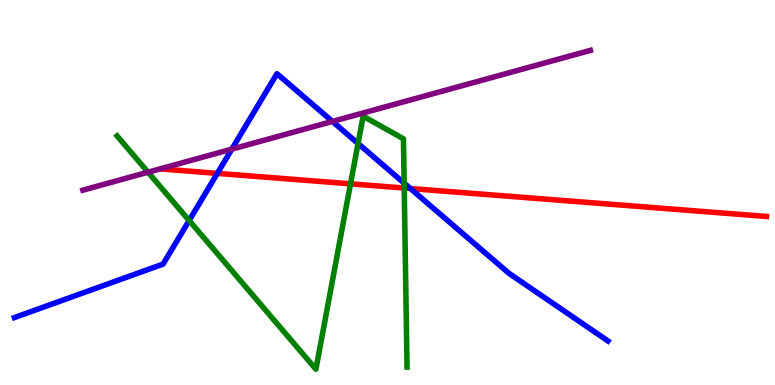[{'lines': ['blue', 'red'], 'intersections': [{'x': 2.8, 'y': 5.5}, {'x': 5.3, 'y': 5.1}]}, {'lines': ['green', 'red'], 'intersections': [{'x': 4.52, 'y': 5.23}, {'x': 5.22, 'y': 5.12}]}, {'lines': ['purple', 'red'], 'intersections': []}, {'lines': ['blue', 'green'], 'intersections': [{'x': 2.44, 'y': 4.27}, {'x': 4.62, 'y': 6.27}, {'x': 5.21, 'y': 5.24}]}, {'lines': ['blue', 'purple'], 'intersections': [{'x': 2.99, 'y': 6.13}, {'x': 4.29, 'y': 6.85}]}, {'lines': ['green', 'purple'], 'intersections': [{'x': 1.91, 'y': 5.53}]}]